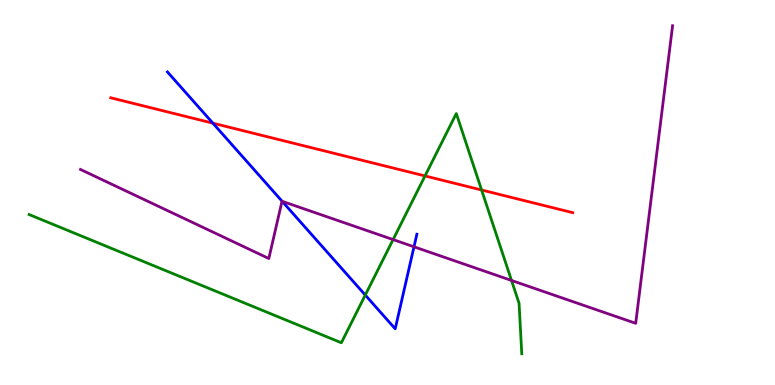[{'lines': ['blue', 'red'], 'intersections': [{'x': 2.75, 'y': 6.8}]}, {'lines': ['green', 'red'], 'intersections': [{'x': 5.48, 'y': 5.43}, {'x': 6.21, 'y': 5.06}]}, {'lines': ['purple', 'red'], 'intersections': []}, {'lines': ['blue', 'green'], 'intersections': [{'x': 4.71, 'y': 2.34}]}, {'lines': ['blue', 'purple'], 'intersections': [{'x': 3.64, 'y': 4.77}, {'x': 5.34, 'y': 3.59}]}, {'lines': ['green', 'purple'], 'intersections': [{'x': 5.07, 'y': 3.78}, {'x': 6.6, 'y': 2.72}]}]